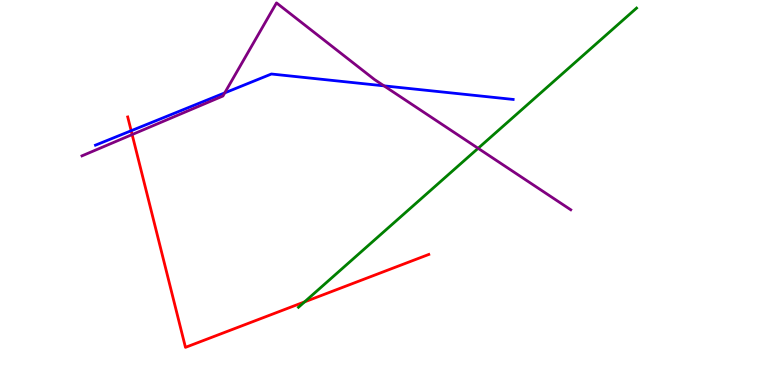[{'lines': ['blue', 'red'], 'intersections': [{'x': 1.69, 'y': 6.6}]}, {'lines': ['green', 'red'], 'intersections': [{'x': 3.93, 'y': 2.16}]}, {'lines': ['purple', 'red'], 'intersections': [{'x': 1.7, 'y': 6.5}]}, {'lines': ['blue', 'green'], 'intersections': []}, {'lines': ['blue', 'purple'], 'intersections': [{'x': 2.9, 'y': 7.59}, {'x': 4.95, 'y': 7.77}]}, {'lines': ['green', 'purple'], 'intersections': [{'x': 6.17, 'y': 6.15}]}]